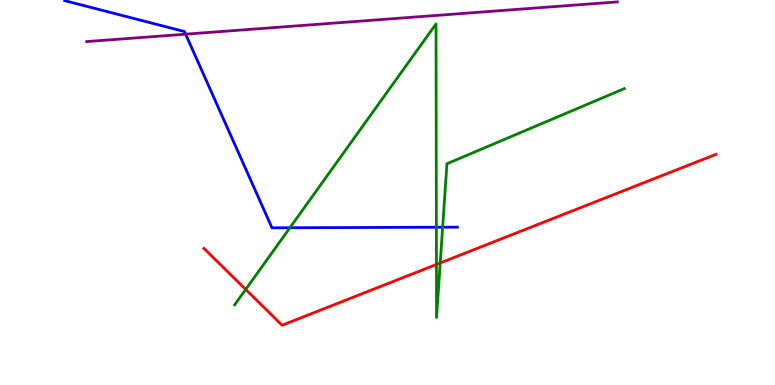[{'lines': ['blue', 'red'], 'intersections': []}, {'lines': ['green', 'red'], 'intersections': [{'x': 3.17, 'y': 2.48}, {'x': 5.63, 'y': 3.13}, {'x': 5.68, 'y': 3.17}]}, {'lines': ['purple', 'red'], 'intersections': []}, {'lines': ['blue', 'green'], 'intersections': [{'x': 3.74, 'y': 4.08}, {'x': 5.63, 'y': 4.1}, {'x': 5.71, 'y': 4.1}]}, {'lines': ['blue', 'purple'], 'intersections': [{'x': 2.4, 'y': 9.11}]}, {'lines': ['green', 'purple'], 'intersections': []}]